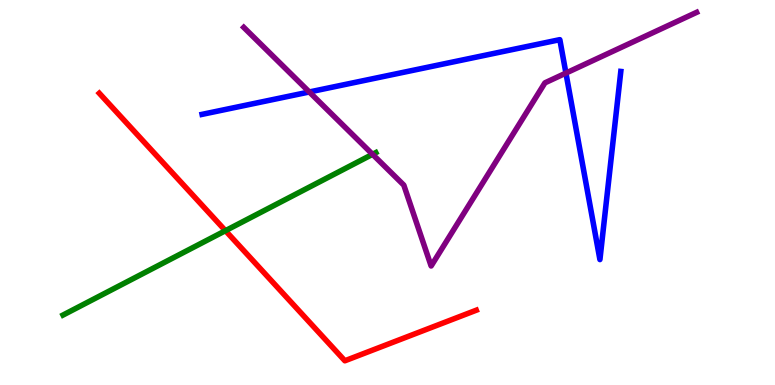[{'lines': ['blue', 'red'], 'intersections': []}, {'lines': ['green', 'red'], 'intersections': [{'x': 2.91, 'y': 4.01}]}, {'lines': ['purple', 'red'], 'intersections': []}, {'lines': ['blue', 'green'], 'intersections': []}, {'lines': ['blue', 'purple'], 'intersections': [{'x': 3.99, 'y': 7.61}, {'x': 7.3, 'y': 8.1}]}, {'lines': ['green', 'purple'], 'intersections': [{'x': 4.81, 'y': 5.99}]}]